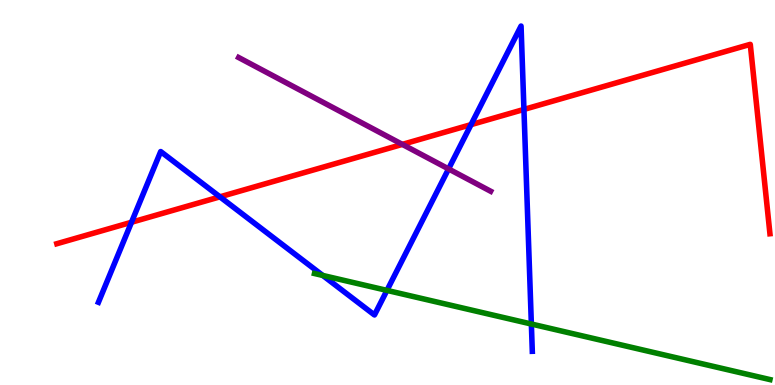[{'lines': ['blue', 'red'], 'intersections': [{'x': 1.7, 'y': 4.23}, {'x': 2.84, 'y': 4.89}, {'x': 6.08, 'y': 6.76}, {'x': 6.76, 'y': 7.16}]}, {'lines': ['green', 'red'], 'intersections': []}, {'lines': ['purple', 'red'], 'intersections': [{'x': 5.19, 'y': 6.25}]}, {'lines': ['blue', 'green'], 'intersections': [{'x': 4.16, 'y': 2.85}, {'x': 4.99, 'y': 2.46}, {'x': 6.86, 'y': 1.58}]}, {'lines': ['blue', 'purple'], 'intersections': [{'x': 5.79, 'y': 5.61}]}, {'lines': ['green', 'purple'], 'intersections': []}]